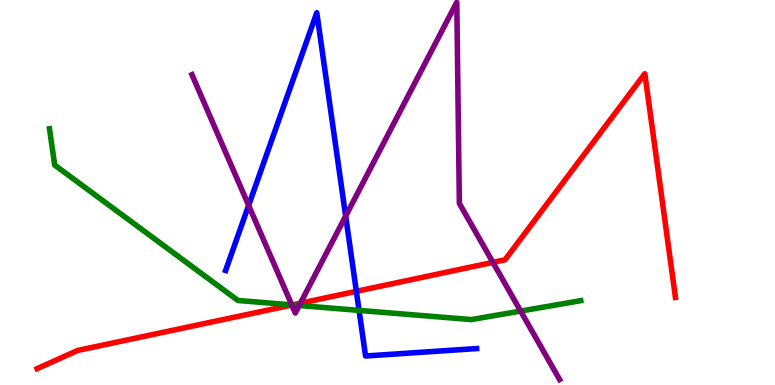[{'lines': ['blue', 'red'], 'intersections': [{'x': 4.6, 'y': 2.43}]}, {'lines': ['green', 'red'], 'intersections': [{'x': 3.77, 'y': 2.08}]}, {'lines': ['purple', 'red'], 'intersections': [{'x': 3.77, 'y': 2.08}, {'x': 3.88, 'y': 2.12}, {'x': 6.36, 'y': 3.19}]}, {'lines': ['blue', 'green'], 'intersections': [{'x': 4.63, 'y': 1.94}]}, {'lines': ['blue', 'purple'], 'intersections': [{'x': 3.21, 'y': 4.67}, {'x': 4.46, 'y': 4.39}]}, {'lines': ['green', 'purple'], 'intersections': [{'x': 3.76, 'y': 2.08}, {'x': 3.86, 'y': 2.07}, {'x': 6.72, 'y': 1.92}]}]